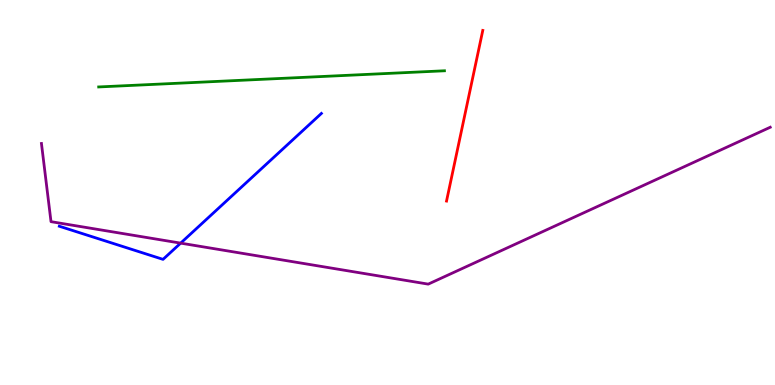[{'lines': ['blue', 'red'], 'intersections': []}, {'lines': ['green', 'red'], 'intersections': []}, {'lines': ['purple', 'red'], 'intersections': []}, {'lines': ['blue', 'green'], 'intersections': []}, {'lines': ['blue', 'purple'], 'intersections': [{'x': 2.33, 'y': 3.68}]}, {'lines': ['green', 'purple'], 'intersections': []}]